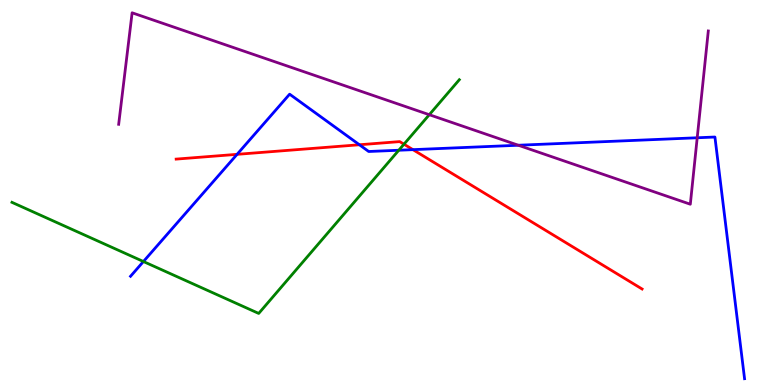[{'lines': ['blue', 'red'], 'intersections': [{'x': 3.06, 'y': 5.99}, {'x': 4.64, 'y': 6.24}, {'x': 5.33, 'y': 6.11}]}, {'lines': ['green', 'red'], 'intersections': [{'x': 5.21, 'y': 6.25}]}, {'lines': ['purple', 'red'], 'intersections': []}, {'lines': ['blue', 'green'], 'intersections': [{'x': 1.85, 'y': 3.21}, {'x': 5.15, 'y': 6.1}]}, {'lines': ['blue', 'purple'], 'intersections': [{'x': 6.69, 'y': 6.23}, {'x': 9.0, 'y': 6.42}]}, {'lines': ['green', 'purple'], 'intersections': [{'x': 5.54, 'y': 7.02}]}]